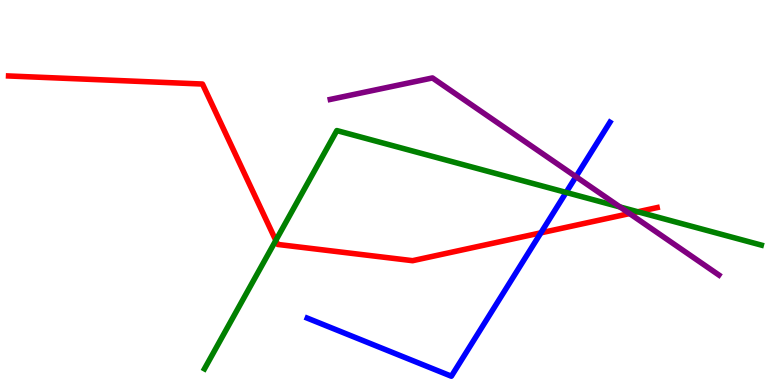[{'lines': ['blue', 'red'], 'intersections': [{'x': 6.98, 'y': 3.95}]}, {'lines': ['green', 'red'], 'intersections': [{'x': 3.56, 'y': 3.76}, {'x': 8.23, 'y': 4.5}]}, {'lines': ['purple', 'red'], 'intersections': [{'x': 8.12, 'y': 4.45}]}, {'lines': ['blue', 'green'], 'intersections': [{'x': 7.3, 'y': 5.0}]}, {'lines': ['blue', 'purple'], 'intersections': [{'x': 7.43, 'y': 5.41}]}, {'lines': ['green', 'purple'], 'intersections': [{'x': 8.0, 'y': 4.62}]}]